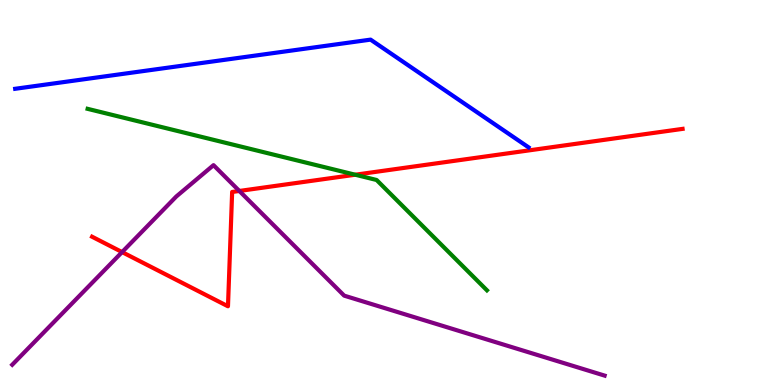[{'lines': ['blue', 'red'], 'intersections': []}, {'lines': ['green', 'red'], 'intersections': [{'x': 4.58, 'y': 5.46}]}, {'lines': ['purple', 'red'], 'intersections': [{'x': 1.58, 'y': 3.45}, {'x': 3.09, 'y': 5.04}]}, {'lines': ['blue', 'green'], 'intersections': []}, {'lines': ['blue', 'purple'], 'intersections': []}, {'lines': ['green', 'purple'], 'intersections': []}]